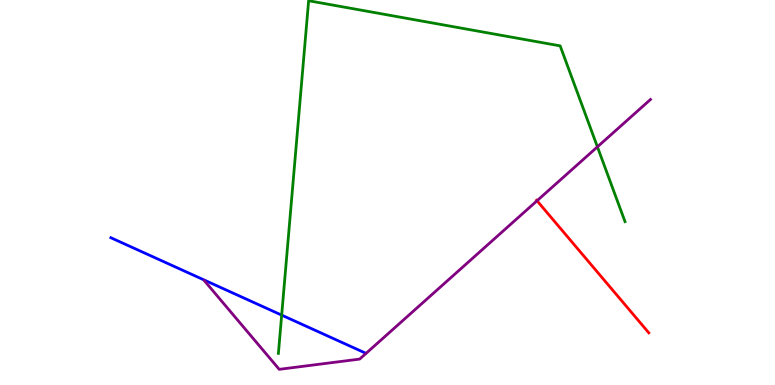[{'lines': ['blue', 'red'], 'intersections': []}, {'lines': ['green', 'red'], 'intersections': []}, {'lines': ['purple', 'red'], 'intersections': [{'x': 6.93, 'y': 4.79}]}, {'lines': ['blue', 'green'], 'intersections': [{'x': 3.63, 'y': 1.81}]}, {'lines': ['blue', 'purple'], 'intersections': []}, {'lines': ['green', 'purple'], 'intersections': [{'x': 7.71, 'y': 6.19}]}]